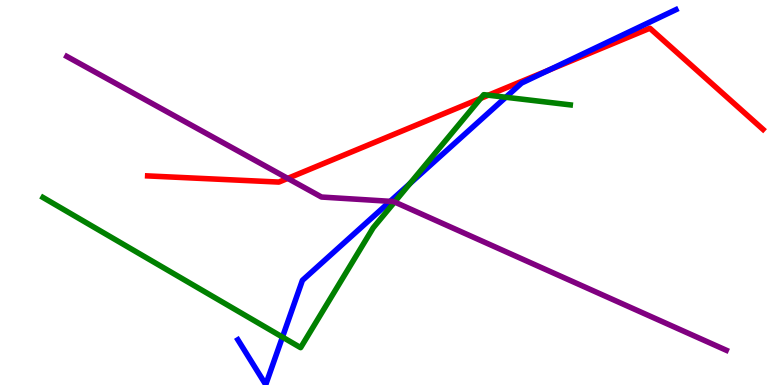[{'lines': ['blue', 'red'], 'intersections': [{'x': 7.08, 'y': 8.18}]}, {'lines': ['green', 'red'], 'intersections': [{'x': 6.2, 'y': 7.44}, {'x': 6.3, 'y': 7.53}]}, {'lines': ['purple', 'red'], 'intersections': [{'x': 3.71, 'y': 5.37}]}, {'lines': ['blue', 'green'], 'intersections': [{'x': 3.64, 'y': 1.24}, {'x': 5.29, 'y': 5.23}, {'x': 6.53, 'y': 7.47}]}, {'lines': ['blue', 'purple'], 'intersections': [{'x': 5.03, 'y': 4.77}]}, {'lines': ['green', 'purple'], 'intersections': [{'x': 5.09, 'y': 4.75}]}]